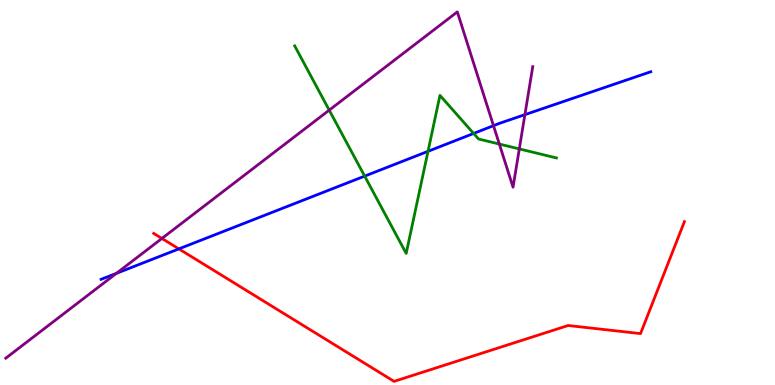[{'lines': ['blue', 'red'], 'intersections': [{'x': 2.31, 'y': 3.54}]}, {'lines': ['green', 'red'], 'intersections': []}, {'lines': ['purple', 'red'], 'intersections': [{'x': 2.09, 'y': 3.81}]}, {'lines': ['blue', 'green'], 'intersections': [{'x': 4.71, 'y': 5.43}, {'x': 5.52, 'y': 6.07}, {'x': 6.11, 'y': 6.53}]}, {'lines': ['blue', 'purple'], 'intersections': [{'x': 1.5, 'y': 2.9}, {'x': 6.37, 'y': 6.74}, {'x': 6.77, 'y': 7.02}]}, {'lines': ['green', 'purple'], 'intersections': [{'x': 4.25, 'y': 7.14}, {'x': 6.44, 'y': 6.26}, {'x': 6.7, 'y': 6.13}]}]